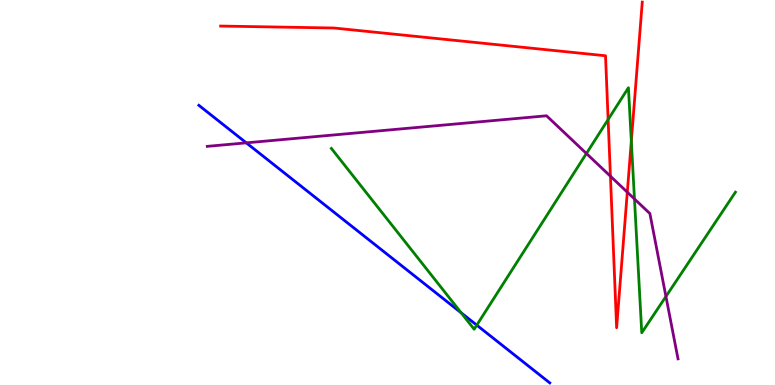[{'lines': ['blue', 'red'], 'intersections': []}, {'lines': ['green', 'red'], 'intersections': [{'x': 7.85, 'y': 6.9}, {'x': 8.15, 'y': 6.33}]}, {'lines': ['purple', 'red'], 'intersections': [{'x': 7.88, 'y': 5.42}, {'x': 8.09, 'y': 5.01}]}, {'lines': ['blue', 'green'], 'intersections': [{'x': 5.95, 'y': 1.87}, {'x': 6.15, 'y': 1.55}]}, {'lines': ['blue', 'purple'], 'intersections': [{'x': 3.18, 'y': 6.29}]}, {'lines': ['green', 'purple'], 'intersections': [{'x': 7.57, 'y': 6.01}, {'x': 8.19, 'y': 4.83}, {'x': 8.59, 'y': 2.3}]}]